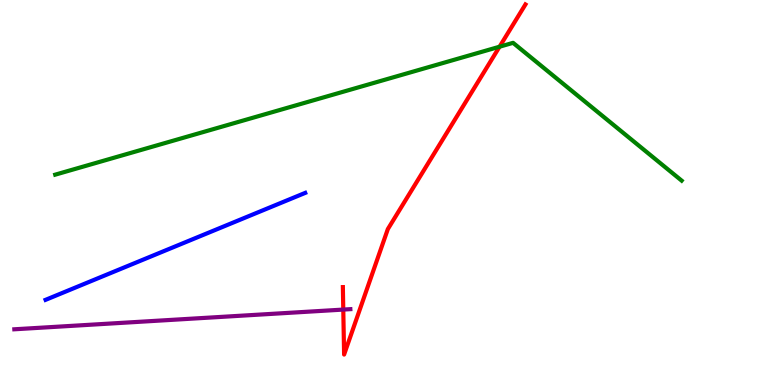[{'lines': ['blue', 'red'], 'intersections': []}, {'lines': ['green', 'red'], 'intersections': [{'x': 6.45, 'y': 8.79}]}, {'lines': ['purple', 'red'], 'intersections': [{'x': 4.43, 'y': 1.96}]}, {'lines': ['blue', 'green'], 'intersections': []}, {'lines': ['blue', 'purple'], 'intersections': []}, {'lines': ['green', 'purple'], 'intersections': []}]